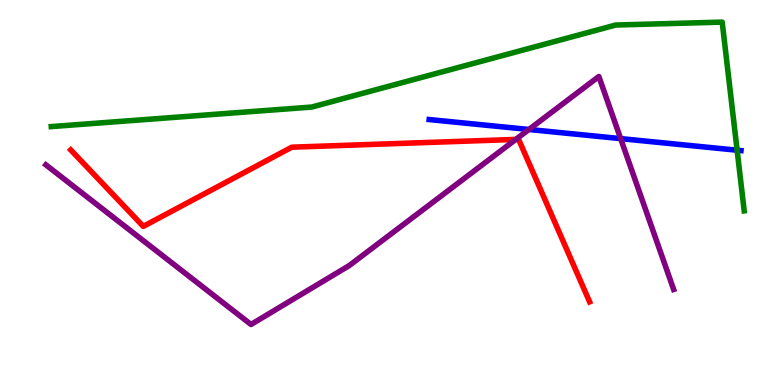[{'lines': ['blue', 'red'], 'intersections': []}, {'lines': ['green', 'red'], 'intersections': []}, {'lines': ['purple', 'red'], 'intersections': [{'x': 6.66, 'y': 6.38}]}, {'lines': ['blue', 'green'], 'intersections': [{'x': 9.51, 'y': 6.1}]}, {'lines': ['blue', 'purple'], 'intersections': [{'x': 6.82, 'y': 6.64}, {'x': 8.01, 'y': 6.4}]}, {'lines': ['green', 'purple'], 'intersections': []}]